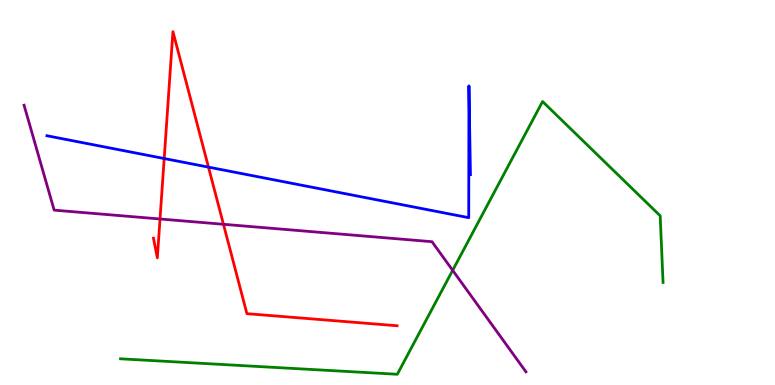[{'lines': ['blue', 'red'], 'intersections': [{'x': 2.12, 'y': 5.88}, {'x': 2.69, 'y': 5.66}]}, {'lines': ['green', 'red'], 'intersections': []}, {'lines': ['purple', 'red'], 'intersections': [{'x': 2.06, 'y': 4.31}, {'x': 2.88, 'y': 4.17}]}, {'lines': ['blue', 'green'], 'intersections': []}, {'lines': ['blue', 'purple'], 'intersections': []}, {'lines': ['green', 'purple'], 'intersections': [{'x': 5.84, 'y': 2.98}]}]